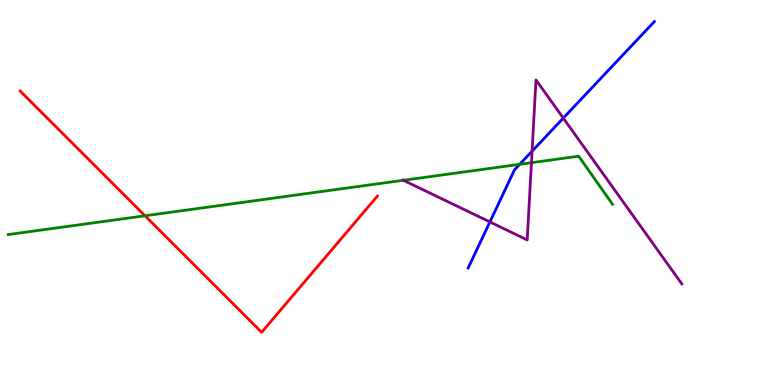[{'lines': ['blue', 'red'], 'intersections': []}, {'lines': ['green', 'red'], 'intersections': [{'x': 1.87, 'y': 4.4}]}, {'lines': ['purple', 'red'], 'intersections': []}, {'lines': ['blue', 'green'], 'intersections': [{'x': 6.71, 'y': 5.73}]}, {'lines': ['blue', 'purple'], 'intersections': [{'x': 6.32, 'y': 4.24}, {'x': 6.87, 'y': 6.07}, {'x': 7.27, 'y': 6.93}]}, {'lines': ['green', 'purple'], 'intersections': [{'x': 5.21, 'y': 5.32}, {'x': 6.86, 'y': 5.77}]}]